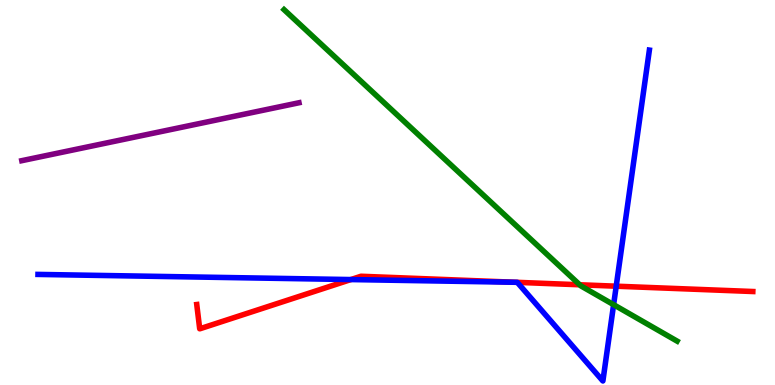[{'lines': ['blue', 'red'], 'intersections': [{'x': 4.53, 'y': 2.74}, {'x': 6.65, 'y': 2.67}, {'x': 6.67, 'y': 2.67}, {'x': 7.95, 'y': 2.57}]}, {'lines': ['green', 'red'], 'intersections': [{'x': 7.48, 'y': 2.6}]}, {'lines': ['purple', 'red'], 'intersections': []}, {'lines': ['blue', 'green'], 'intersections': [{'x': 7.92, 'y': 2.09}]}, {'lines': ['blue', 'purple'], 'intersections': []}, {'lines': ['green', 'purple'], 'intersections': []}]